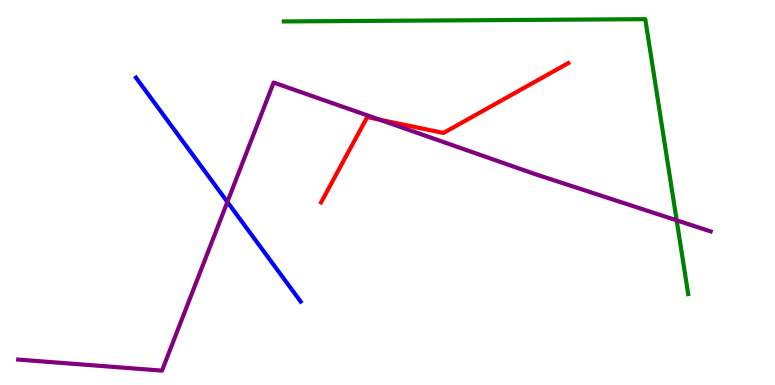[{'lines': ['blue', 'red'], 'intersections': []}, {'lines': ['green', 'red'], 'intersections': []}, {'lines': ['purple', 'red'], 'intersections': [{'x': 4.9, 'y': 6.89}]}, {'lines': ['blue', 'green'], 'intersections': []}, {'lines': ['blue', 'purple'], 'intersections': [{'x': 2.93, 'y': 4.76}]}, {'lines': ['green', 'purple'], 'intersections': [{'x': 8.73, 'y': 4.28}]}]